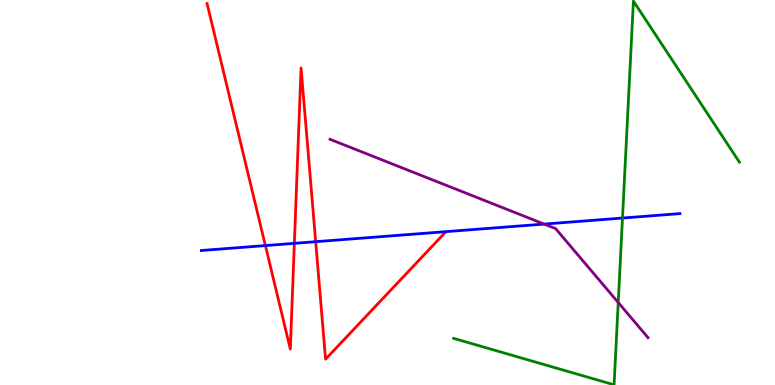[{'lines': ['blue', 'red'], 'intersections': [{'x': 3.42, 'y': 3.62}, {'x': 3.8, 'y': 3.68}, {'x': 4.07, 'y': 3.72}]}, {'lines': ['green', 'red'], 'intersections': []}, {'lines': ['purple', 'red'], 'intersections': []}, {'lines': ['blue', 'green'], 'intersections': [{'x': 8.03, 'y': 4.34}]}, {'lines': ['blue', 'purple'], 'intersections': [{'x': 7.02, 'y': 4.18}]}, {'lines': ['green', 'purple'], 'intersections': [{'x': 7.98, 'y': 2.14}]}]